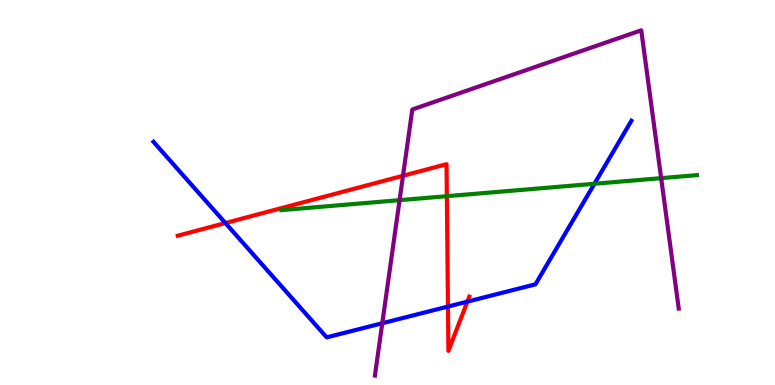[{'lines': ['blue', 'red'], 'intersections': [{'x': 2.91, 'y': 4.21}, {'x': 5.78, 'y': 2.04}, {'x': 6.03, 'y': 2.17}]}, {'lines': ['green', 'red'], 'intersections': [{'x': 5.77, 'y': 4.9}]}, {'lines': ['purple', 'red'], 'intersections': [{'x': 5.2, 'y': 5.43}]}, {'lines': ['blue', 'green'], 'intersections': [{'x': 7.67, 'y': 5.23}]}, {'lines': ['blue', 'purple'], 'intersections': [{'x': 4.93, 'y': 1.6}]}, {'lines': ['green', 'purple'], 'intersections': [{'x': 5.16, 'y': 4.8}, {'x': 8.53, 'y': 5.37}]}]